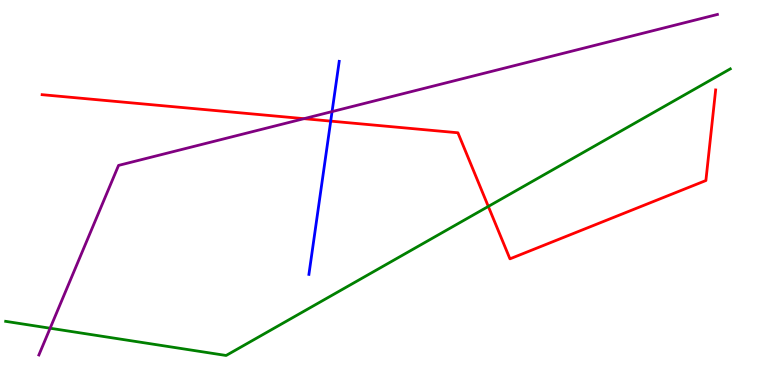[{'lines': ['blue', 'red'], 'intersections': [{'x': 4.27, 'y': 6.85}]}, {'lines': ['green', 'red'], 'intersections': [{'x': 6.3, 'y': 4.64}]}, {'lines': ['purple', 'red'], 'intersections': [{'x': 3.92, 'y': 6.92}]}, {'lines': ['blue', 'green'], 'intersections': []}, {'lines': ['blue', 'purple'], 'intersections': [{'x': 4.28, 'y': 7.1}]}, {'lines': ['green', 'purple'], 'intersections': [{'x': 0.647, 'y': 1.47}]}]